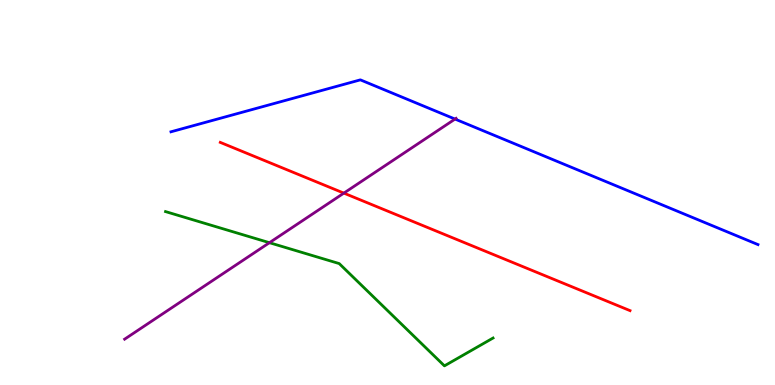[{'lines': ['blue', 'red'], 'intersections': []}, {'lines': ['green', 'red'], 'intersections': []}, {'lines': ['purple', 'red'], 'intersections': [{'x': 4.44, 'y': 4.98}]}, {'lines': ['blue', 'green'], 'intersections': []}, {'lines': ['blue', 'purple'], 'intersections': [{'x': 5.87, 'y': 6.91}]}, {'lines': ['green', 'purple'], 'intersections': [{'x': 3.48, 'y': 3.7}]}]